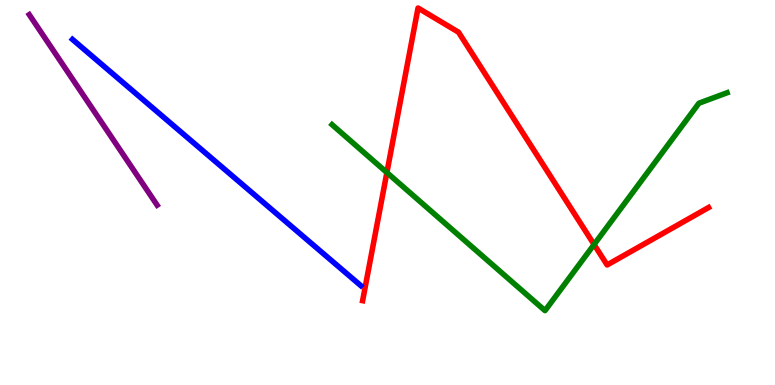[{'lines': ['blue', 'red'], 'intersections': []}, {'lines': ['green', 'red'], 'intersections': [{'x': 4.99, 'y': 5.52}, {'x': 7.67, 'y': 3.65}]}, {'lines': ['purple', 'red'], 'intersections': []}, {'lines': ['blue', 'green'], 'intersections': []}, {'lines': ['blue', 'purple'], 'intersections': []}, {'lines': ['green', 'purple'], 'intersections': []}]